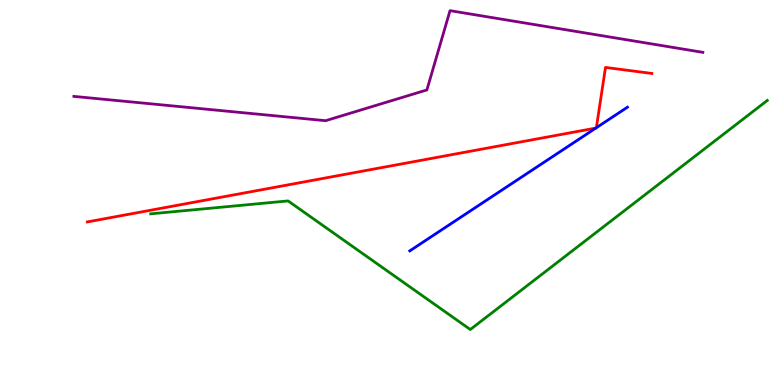[{'lines': ['blue', 'red'], 'intersections': [{'x': 7.69, 'y': 6.67}, {'x': 7.7, 'y': 6.68}]}, {'lines': ['green', 'red'], 'intersections': []}, {'lines': ['purple', 'red'], 'intersections': []}, {'lines': ['blue', 'green'], 'intersections': []}, {'lines': ['blue', 'purple'], 'intersections': []}, {'lines': ['green', 'purple'], 'intersections': []}]